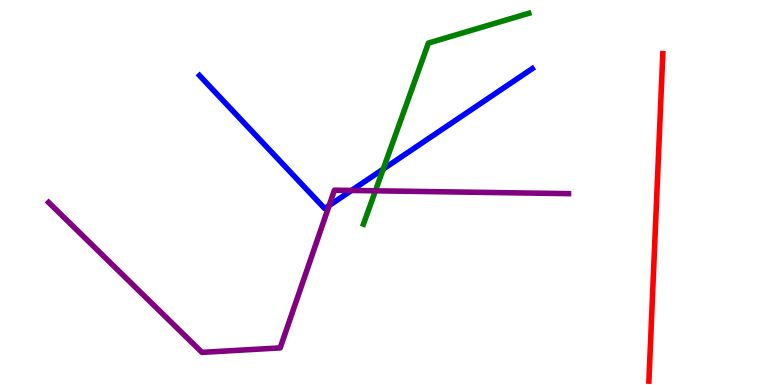[{'lines': ['blue', 'red'], 'intersections': []}, {'lines': ['green', 'red'], 'intersections': []}, {'lines': ['purple', 'red'], 'intersections': []}, {'lines': ['blue', 'green'], 'intersections': [{'x': 4.94, 'y': 5.61}]}, {'lines': ['blue', 'purple'], 'intersections': [{'x': 4.25, 'y': 4.66}, {'x': 4.54, 'y': 5.05}]}, {'lines': ['green', 'purple'], 'intersections': [{'x': 4.84, 'y': 5.04}]}]